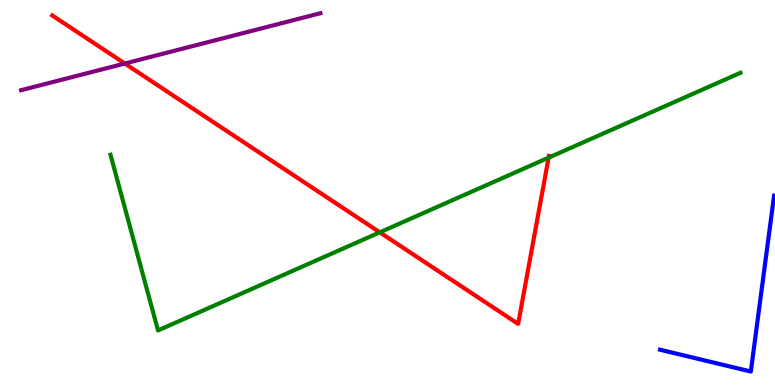[{'lines': ['blue', 'red'], 'intersections': []}, {'lines': ['green', 'red'], 'intersections': [{'x': 4.9, 'y': 3.97}, {'x': 7.08, 'y': 5.9}]}, {'lines': ['purple', 'red'], 'intersections': [{'x': 1.61, 'y': 8.35}]}, {'lines': ['blue', 'green'], 'intersections': []}, {'lines': ['blue', 'purple'], 'intersections': []}, {'lines': ['green', 'purple'], 'intersections': []}]